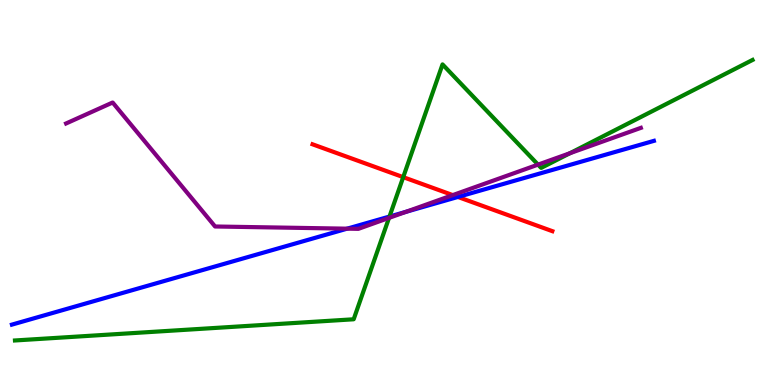[{'lines': ['blue', 'red'], 'intersections': [{'x': 5.91, 'y': 4.88}]}, {'lines': ['green', 'red'], 'intersections': [{'x': 5.2, 'y': 5.4}]}, {'lines': ['purple', 'red'], 'intersections': [{'x': 5.84, 'y': 4.93}]}, {'lines': ['blue', 'green'], 'intersections': [{'x': 5.03, 'y': 4.38}]}, {'lines': ['blue', 'purple'], 'intersections': [{'x': 4.48, 'y': 4.06}, {'x': 5.24, 'y': 4.5}]}, {'lines': ['green', 'purple'], 'intersections': [{'x': 5.02, 'y': 4.34}, {'x': 6.94, 'y': 5.72}, {'x': 7.35, 'y': 6.02}]}]